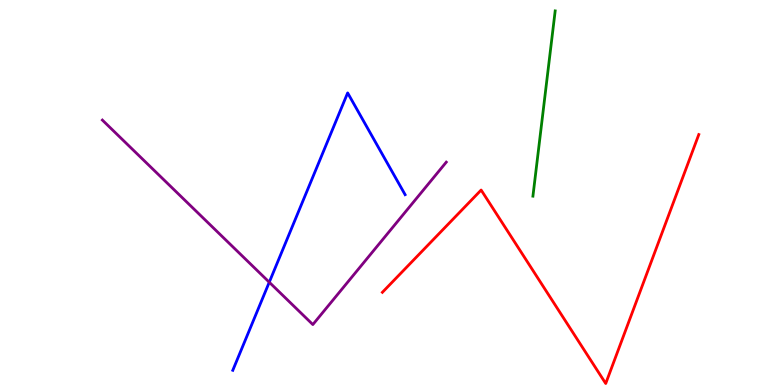[{'lines': ['blue', 'red'], 'intersections': []}, {'lines': ['green', 'red'], 'intersections': []}, {'lines': ['purple', 'red'], 'intersections': []}, {'lines': ['blue', 'green'], 'intersections': []}, {'lines': ['blue', 'purple'], 'intersections': [{'x': 3.47, 'y': 2.67}]}, {'lines': ['green', 'purple'], 'intersections': []}]